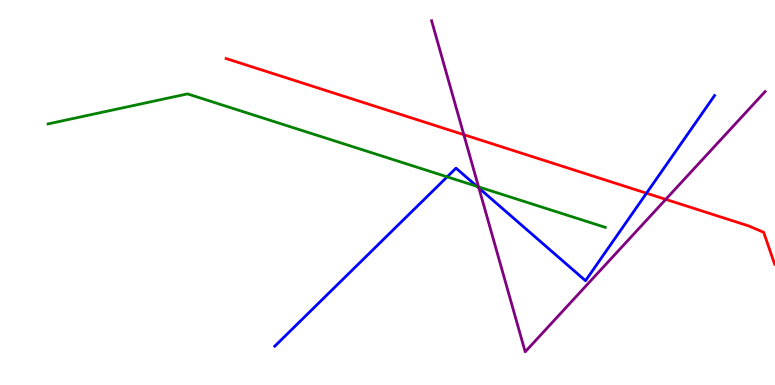[{'lines': ['blue', 'red'], 'intersections': [{'x': 8.34, 'y': 4.98}]}, {'lines': ['green', 'red'], 'intersections': []}, {'lines': ['purple', 'red'], 'intersections': [{'x': 5.98, 'y': 6.5}, {'x': 8.59, 'y': 4.82}]}, {'lines': ['blue', 'green'], 'intersections': [{'x': 5.77, 'y': 5.41}, {'x': 6.15, 'y': 5.16}]}, {'lines': ['blue', 'purple'], 'intersections': [{'x': 6.18, 'y': 5.12}]}, {'lines': ['green', 'purple'], 'intersections': [{'x': 6.17, 'y': 5.15}]}]